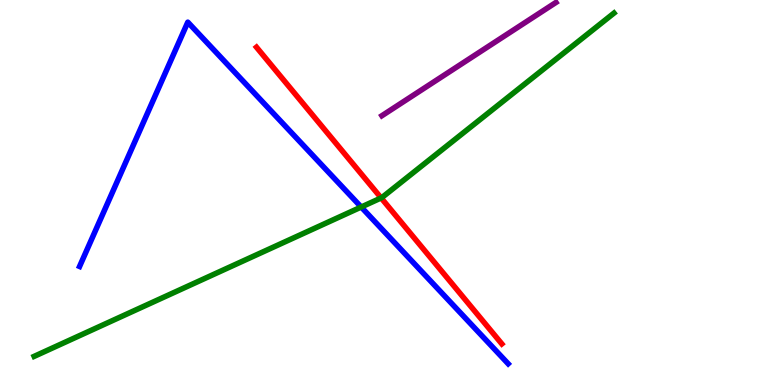[{'lines': ['blue', 'red'], 'intersections': []}, {'lines': ['green', 'red'], 'intersections': [{'x': 4.92, 'y': 4.86}]}, {'lines': ['purple', 'red'], 'intersections': []}, {'lines': ['blue', 'green'], 'intersections': [{'x': 4.66, 'y': 4.62}]}, {'lines': ['blue', 'purple'], 'intersections': []}, {'lines': ['green', 'purple'], 'intersections': []}]